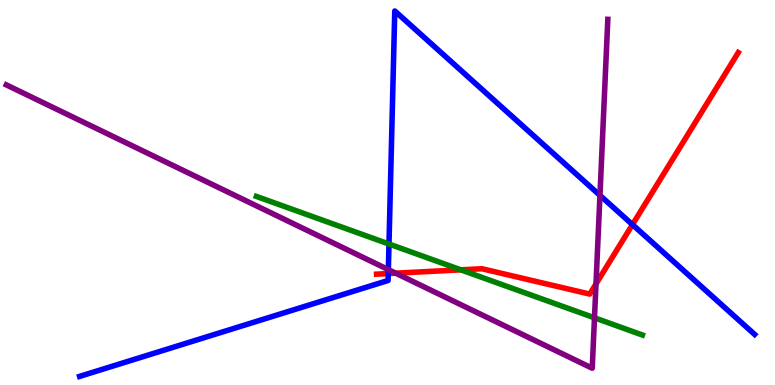[{'lines': ['blue', 'red'], 'intersections': [{'x': 5.01, 'y': 2.89}, {'x': 8.16, 'y': 4.17}]}, {'lines': ['green', 'red'], 'intersections': [{'x': 5.95, 'y': 2.99}]}, {'lines': ['purple', 'red'], 'intersections': [{'x': 5.11, 'y': 2.9}, {'x': 7.69, 'y': 2.63}]}, {'lines': ['blue', 'green'], 'intersections': [{'x': 5.02, 'y': 3.66}]}, {'lines': ['blue', 'purple'], 'intersections': [{'x': 5.01, 'y': 3.0}, {'x': 7.74, 'y': 4.93}]}, {'lines': ['green', 'purple'], 'intersections': [{'x': 7.67, 'y': 1.75}]}]